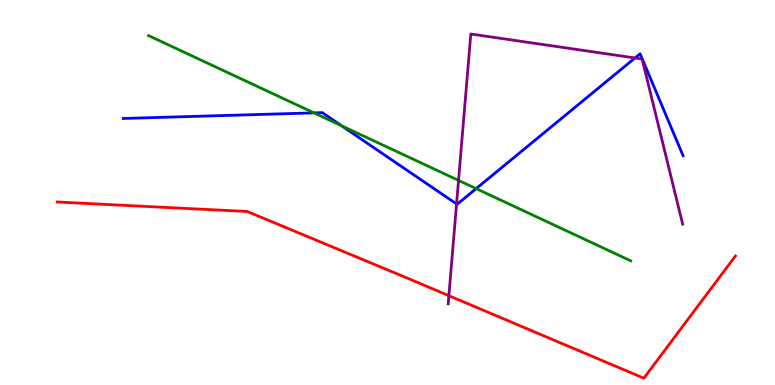[{'lines': ['blue', 'red'], 'intersections': []}, {'lines': ['green', 'red'], 'intersections': []}, {'lines': ['purple', 'red'], 'intersections': [{'x': 5.79, 'y': 2.32}]}, {'lines': ['blue', 'green'], 'intersections': [{'x': 4.05, 'y': 7.07}, {'x': 4.41, 'y': 6.73}, {'x': 6.14, 'y': 5.1}]}, {'lines': ['blue', 'purple'], 'intersections': [{'x': 5.89, 'y': 4.7}, {'x': 8.19, 'y': 8.49}]}, {'lines': ['green', 'purple'], 'intersections': [{'x': 5.92, 'y': 5.31}]}]